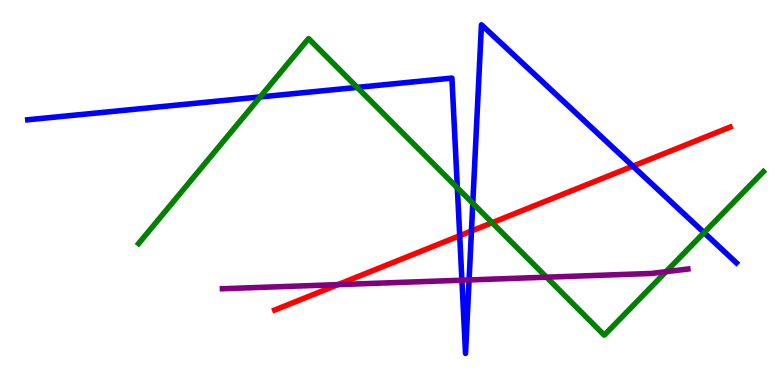[{'lines': ['blue', 'red'], 'intersections': [{'x': 5.93, 'y': 3.88}, {'x': 6.08, 'y': 4.0}, {'x': 8.17, 'y': 5.68}]}, {'lines': ['green', 'red'], 'intersections': [{'x': 6.35, 'y': 4.22}]}, {'lines': ['purple', 'red'], 'intersections': [{'x': 4.36, 'y': 2.61}]}, {'lines': ['blue', 'green'], 'intersections': [{'x': 3.36, 'y': 7.48}, {'x': 4.61, 'y': 7.73}, {'x': 5.9, 'y': 5.12}, {'x': 6.1, 'y': 4.72}, {'x': 9.08, 'y': 3.96}]}, {'lines': ['blue', 'purple'], 'intersections': [{'x': 5.96, 'y': 2.72}, {'x': 6.05, 'y': 2.73}]}, {'lines': ['green', 'purple'], 'intersections': [{'x': 7.05, 'y': 2.8}, {'x': 8.59, 'y': 2.94}]}]